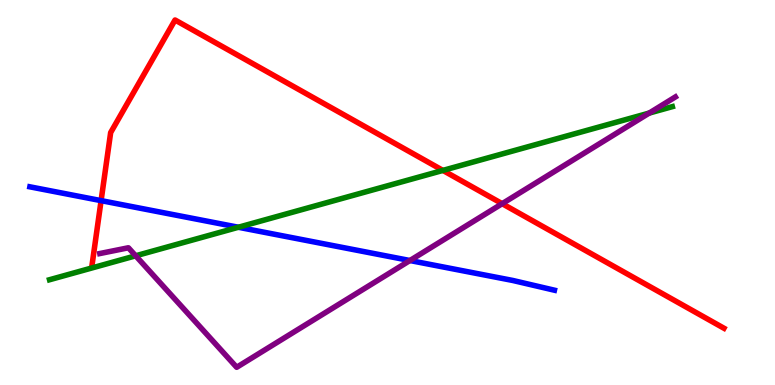[{'lines': ['blue', 'red'], 'intersections': [{'x': 1.3, 'y': 4.79}]}, {'lines': ['green', 'red'], 'intersections': [{'x': 5.71, 'y': 5.57}]}, {'lines': ['purple', 'red'], 'intersections': [{'x': 6.48, 'y': 4.71}]}, {'lines': ['blue', 'green'], 'intersections': [{'x': 3.08, 'y': 4.1}]}, {'lines': ['blue', 'purple'], 'intersections': [{'x': 5.29, 'y': 3.23}]}, {'lines': ['green', 'purple'], 'intersections': [{'x': 1.75, 'y': 3.36}, {'x': 8.38, 'y': 7.06}]}]